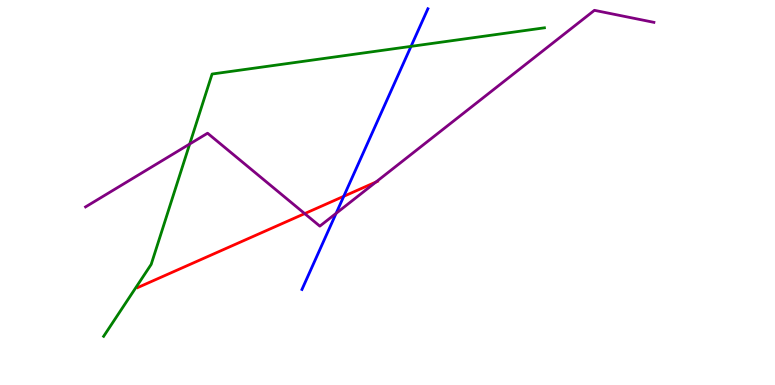[{'lines': ['blue', 'red'], 'intersections': [{'x': 4.44, 'y': 4.9}]}, {'lines': ['green', 'red'], 'intersections': []}, {'lines': ['purple', 'red'], 'intersections': [{'x': 3.93, 'y': 4.45}, {'x': 4.85, 'y': 5.27}]}, {'lines': ['blue', 'green'], 'intersections': [{'x': 5.3, 'y': 8.8}]}, {'lines': ['blue', 'purple'], 'intersections': [{'x': 4.34, 'y': 4.46}]}, {'lines': ['green', 'purple'], 'intersections': [{'x': 2.45, 'y': 6.26}]}]